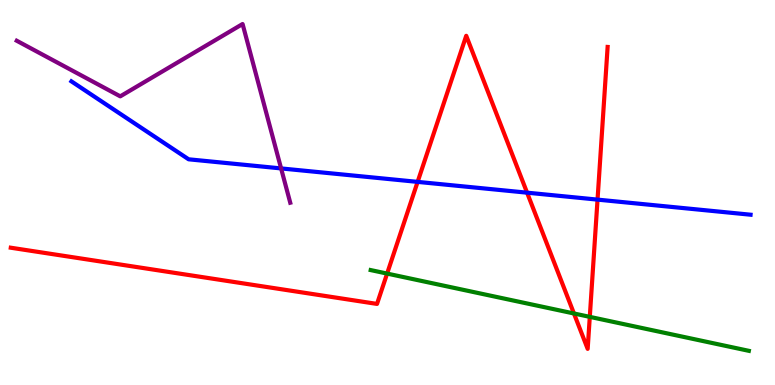[{'lines': ['blue', 'red'], 'intersections': [{'x': 5.39, 'y': 5.28}, {'x': 6.8, 'y': 5.0}, {'x': 7.71, 'y': 4.82}]}, {'lines': ['green', 'red'], 'intersections': [{'x': 5.0, 'y': 2.89}, {'x': 7.41, 'y': 1.86}, {'x': 7.61, 'y': 1.77}]}, {'lines': ['purple', 'red'], 'intersections': []}, {'lines': ['blue', 'green'], 'intersections': []}, {'lines': ['blue', 'purple'], 'intersections': [{'x': 3.63, 'y': 5.63}]}, {'lines': ['green', 'purple'], 'intersections': []}]